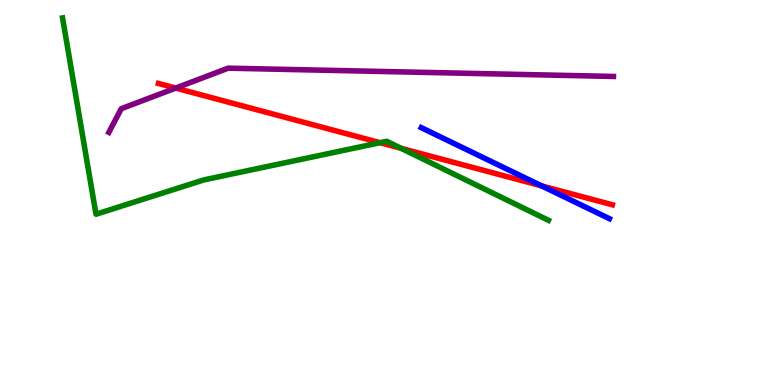[{'lines': ['blue', 'red'], 'intersections': [{'x': 6.99, 'y': 5.17}]}, {'lines': ['green', 'red'], 'intersections': [{'x': 4.9, 'y': 6.29}, {'x': 5.17, 'y': 6.15}]}, {'lines': ['purple', 'red'], 'intersections': [{'x': 2.27, 'y': 7.71}]}, {'lines': ['blue', 'green'], 'intersections': []}, {'lines': ['blue', 'purple'], 'intersections': []}, {'lines': ['green', 'purple'], 'intersections': []}]